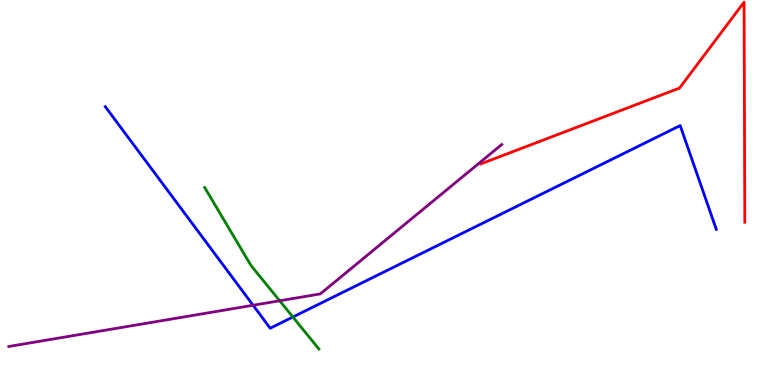[{'lines': ['blue', 'red'], 'intersections': []}, {'lines': ['green', 'red'], 'intersections': []}, {'lines': ['purple', 'red'], 'intersections': []}, {'lines': ['blue', 'green'], 'intersections': [{'x': 3.78, 'y': 1.77}]}, {'lines': ['blue', 'purple'], 'intersections': [{'x': 3.27, 'y': 2.07}]}, {'lines': ['green', 'purple'], 'intersections': [{'x': 3.61, 'y': 2.19}]}]